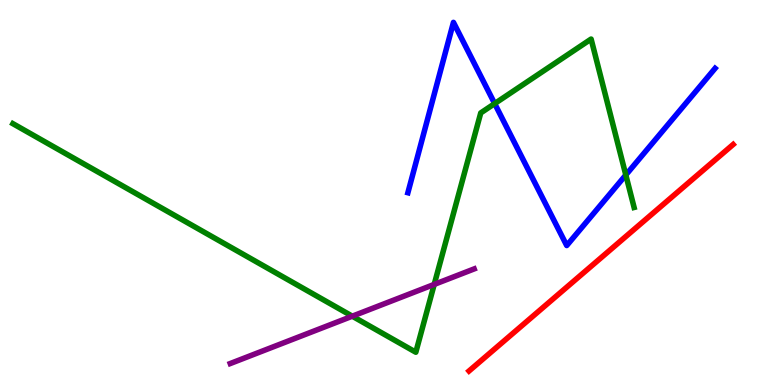[{'lines': ['blue', 'red'], 'intersections': []}, {'lines': ['green', 'red'], 'intersections': []}, {'lines': ['purple', 'red'], 'intersections': []}, {'lines': ['blue', 'green'], 'intersections': [{'x': 6.38, 'y': 7.31}, {'x': 8.08, 'y': 5.46}]}, {'lines': ['blue', 'purple'], 'intersections': []}, {'lines': ['green', 'purple'], 'intersections': [{'x': 4.55, 'y': 1.79}, {'x': 5.6, 'y': 2.61}]}]